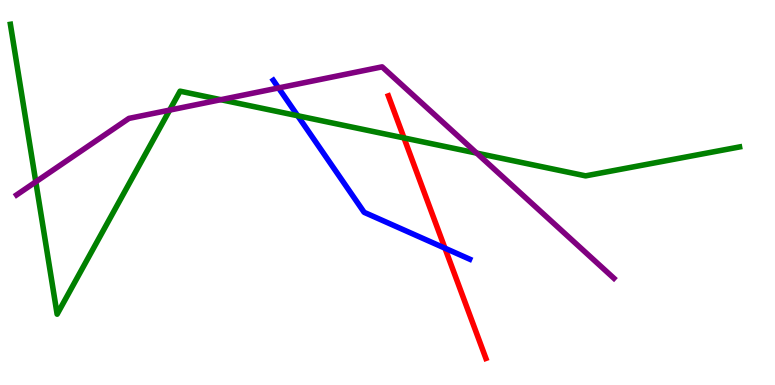[{'lines': ['blue', 'red'], 'intersections': [{'x': 5.74, 'y': 3.55}]}, {'lines': ['green', 'red'], 'intersections': [{'x': 5.21, 'y': 6.42}]}, {'lines': ['purple', 'red'], 'intersections': []}, {'lines': ['blue', 'green'], 'intersections': [{'x': 3.84, 'y': 6.99}]}, {'lines': ['blue', 'purple'], 'intersections': [{'x': 3.59, 'y': 7.72}]}, {'lines': ['green', 'purple'], 'intersections': [{'x': 0.462, 'y': 5.28}, {'x': 2.19, 'y': 7.14}, {'x': 2.85, 'y': 7.41}, {'x': 6.15, 'y': 6.02}]}]